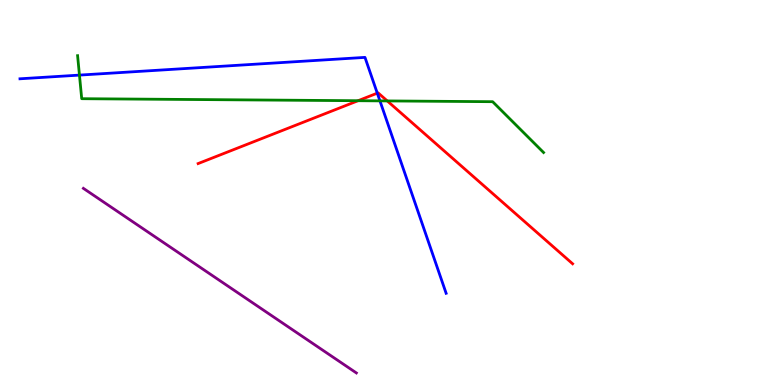[{'lines': ['blue', 'red'], 'intersections': [{'x': 4.87, 'y': 7.58}]}, {'lines': ['green', 'red'], 'intersections': [{'x': 4.62, 'y': 7.38}, {'x': 5.0, 'y': 7.38}]}, {'lines': ['purple', 'red'], 'intersections': []}, {'lines': ['blue', 'green'], 'intersections': [{'x': 1.03, 'y': 8.05}, {'x': 4.9, 'y': 7.38}]}, {'lines': ['blue', 'purple'], 'intersections': []}, {'lines': ['green', 'purple'], 'intersections': []}]